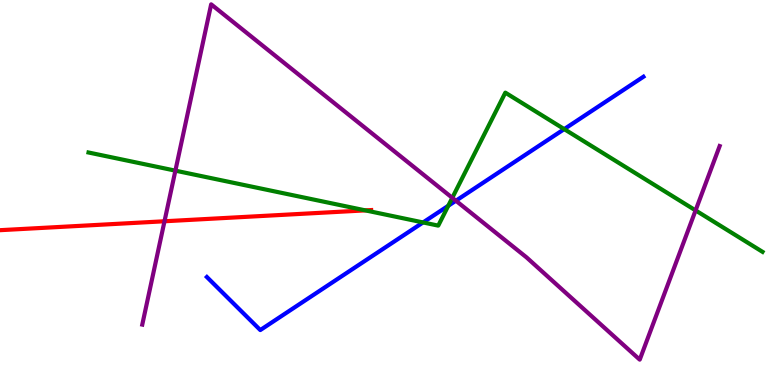[{'lines': ['blue', 'red'], 'intersections': []}, {'lines': ['green', 'red'], 'intersections': [{'x': 4.71, 'y': 4.54}]}, {'lines': ['purple', 'red'], 'intersections': [{'x': 2.12, 'y': 4.25}]}, {'lines': ['blue', 'green'], 'intersections': [{'x': 5.46, 'y': 4.22}, {'x': 5.78, 'y': 4.66}, {'x': 7.28, 'y': 6.65}]}, {'lines': ['blue', 'purple'], 'intersections': [{'x': 5.88, 'y': 4.79}]}, {'lines': ['green', 'purple'], 'intersections': [{'x': 2.26, 'y': 5.57}, {'x': 5.84, 'y': 4.86}, {'x': 8.98, 'y': 4.53}]}]